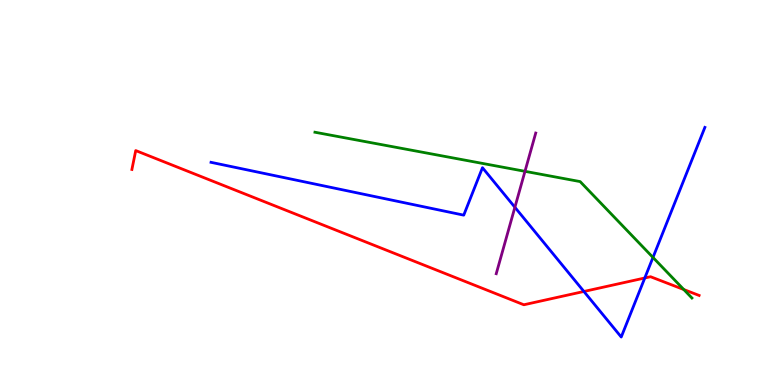[{'lines': ['blue', 'red'], 'intersections': [{'x': 7.53, 'y': 2.43}, {'x': 8.32, 'y': 2.78}]}, {'lines': ['green', 'red'], 'intersections': [{'x': 8.82, 'y': 2.48}]}, {'lines': ['purple', 'red'], 'intersections': []}, {'lines': ['blue', 'green'], 'intersections': [{'x': 8.43, 'y': 3.31}]}, {'lines': ['blue', 'purple'], 'intersections': [{'x': 6.64, 'y': 4.62}]}, {'lines': ['green', 'purple'], 'intersections': [{'x': 6.77, 'y': 5.55}]}]